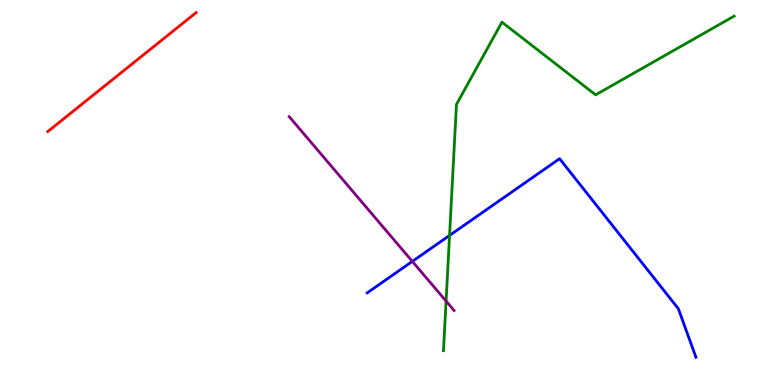[{'lines': ['blue', 'red'], 'intersections': []}, {'lines': ['green', 'red'], 'intersections': []}, {'lines': ['purple', 'red'], 'intersections': []}, {'lines': ['blue', 'green'], 'intersections': [{'x': 5.8, 'y': 3.88}]}, {'lines': ['blue', 'purple'], 'intersections': [{'x': 5.32, 'y': 3.21}]}, {'lines': ['green', 'purple'], 'intersections': [{'x': 5.76, 'y': 2.18}]}]